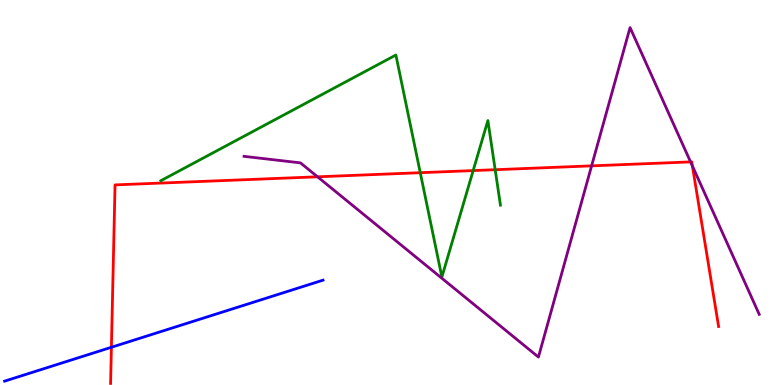[{'lines': ['blue', 'red'], 'intersections': [{'x': 1.44, 'y': 0.98}]}, {'lines': ['green', 'red'], 'intersections': [{'x': 5.42, 'y': 5.51}, {'x': 6.11, 'y': 5.57}, {'x': 6.39, 'y': 5.59}]}, {'lines': ['purple', 'red'], 'intersections': [{'x': 4.1, 'y': 5.41}, {'x': 7.63, 'y': 5.69}, {'x': 8.91, 'y': 5.79}, {'x': 8.93, 'y': 5.69}]}, {'lines': ['blue', 'green'], 'intersections': []}, {'lines': ['blue', 'purple'], 'intersections': []}, {'lines': ['green', 'purple'], 'intersections': []}]